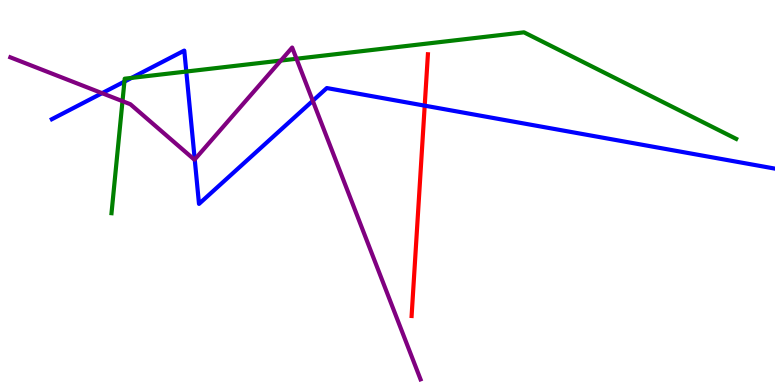[{'lines': ['blue', 'red'], 'intersections': [{'x': 5.48, 'y': 7.26}]}, {'lines': ['green', 'red'], 'intersections': []}, {'lines': ['purple', 'red'], 'intersections': []}, {'lines': ['blue', 'green'], 'intersections': [{'x': 1.61, 'y': 7.88}, {'x': 1.7, 'y': 7.98}, {'x': 2.4, 'y': 8.14}]}, {'lines': ['blue', 'purple'], 'intersections': [{'x': 1.32, 'y': 7.58}, {'x': 2.51, 'y': 5.86}, {'x': 4.04, 'y': 7.38}]}, {'lines': ['green', 'purple'], 'intersections': [{'x': 1.58, 'y': 7.37}, {'x': 3.62, 'y': 8.43}, {'x': 3.83, 'y': 8.47}]}]